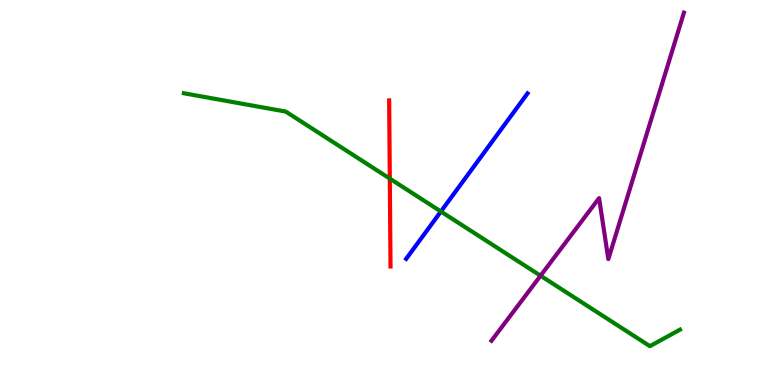[{'lines': ['blue', 'red'], 'intersections': []}, {'lines': ['green', 'red'], 'intersections': [{'x': 5.03, 'y': 5.36}]}, {'lines': ['purple', 'red'], 'intersections': []}, {'lines': ['blue', 'green'], 'intersections': [{'x': 5.69, 'y': 4.51}]}, {'lines': ['blue', 'purple'], 'intersections': []}, {'lines': ['green', 'purple'], 'intersections': [{'x': 6.97, 'y': 2.84}]}]